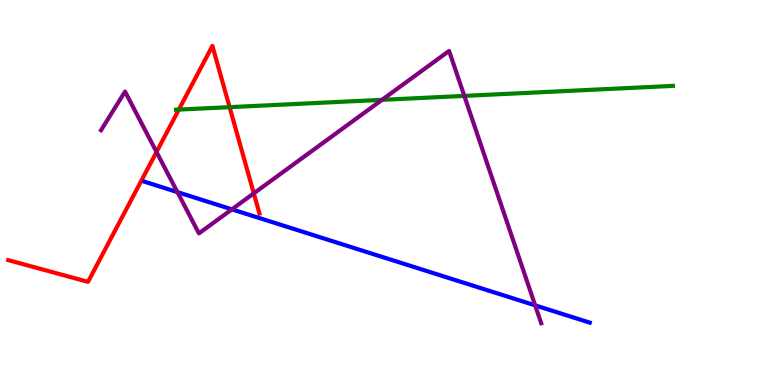[{'lines': ['blue', 'red'], 'intersections': []}, {'lines': ['green', 'red'], 'intersections': [{'x': 2.31, 'y': 7.15}, {'x': 2.96, 'y': 7.22}]}, {'lines': ['purple', 'red'], 'intersections': [{'x': 2.02, 'y': 6.05}, {'x': 3.27, 'y': 4.98}]}, {'lines': ['blue', 'green'], 'intersections': []}, {'lines': ['blue', 'purple'], 'intersections': [{'x': 2.29, 'y': 5.01}, {'x': 2.99, 'y': 4.56}, {'x': 6.91, 'y': 2.07}]}, {'lines': ['green', 'purple'], 'intersections': [{'x': 4.93, 'y': 7.41}, {'x': 5.99, 'y': 7.51}]}]